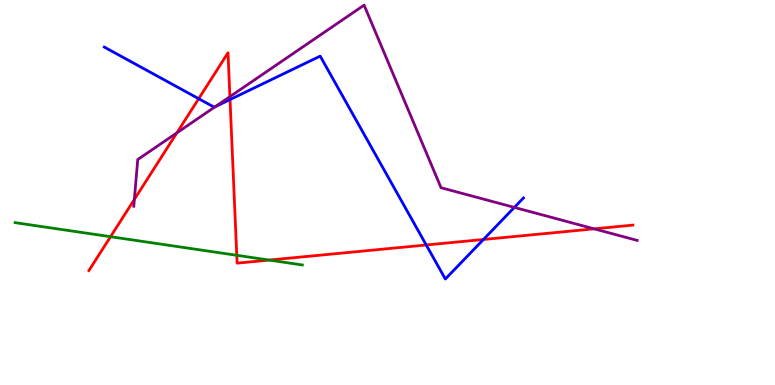[{'lines': ['blue', 'red'], 'intersections': [{'x': 2.56, 'y': 7.44}, {'x': 2.97, 'y': 7.41}, {'x': 5.5, 'y': 3.64}, {'x': 6.24, 'y': 3.78}]}, {'lines': ['green', 'red'], 'intersections': [{'x': 1.43, 'y': 3.85}, {'x': 3.06, 'y': 3.37}, {'x': 3.47, 'y': 3.24}]}, {'lines': ['purple', 'red'], 'intersections': [{'x': 1.73, 'y': 4.82}, {'x': 2.28, 'y': 6.55}, {'x': 2.97, 'y': 7.49}, {'x': 7.67, 'y': 4.06}]}, {'lines': ['blue', 'green'], 'intersections': []}, {'lines': ['blue', 'purple'], 'intersections': [{'x': 2.78, 'y': 7.23}, {'x': 6.64, 'y': 4.61}]}, {'lines': ['green', 'purple'], 'intersections': []}]